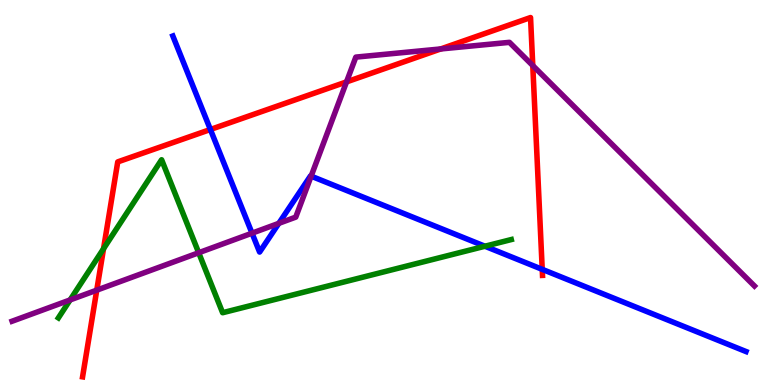[{'lines': ['blue', 'red'], 'intersections': [{'x': 2.71, 'y': 6.64}, {'x': 7.0, 'y': 3.0}]}, {'lines': ['green', 'red'], 'intersections': [{'x': 1.34, 'y': 3.54}]}, {'lines': ['purple', 'red'], 'intersections': [{'x': 1.25, 'y': 2.46}, {'x': 4.47, 'y': 7.87}, {'x': 5.69, 'y': 8.73}, {'x': 6.87, 'y': 8.3}]}, {'lines': ['blue', 'green'], 'intersections': [{'x': 6.26, 'y': 3.6}]}, {'lines': ['blue', 'purple'], 'intersections': [{'x': 3.25, 'y': 3.94}, {'x': 3.6, 'y': 4.2}, {'x': 4.01, 'y': 5.42}]}, {'lines': ['green', 'purple'], 'intersections': [{'x': 0.904, 'y': 2.21}, {'x': 2.56, 'y': 3.44}]}]